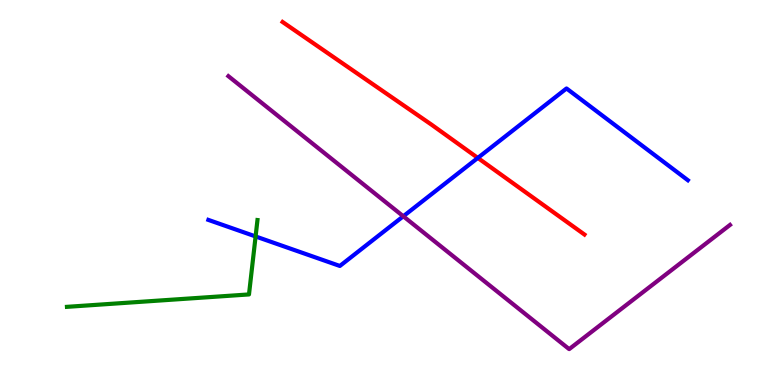[{'lines': ['blue', 'red'], 'intersections': [{'x': 6.17, 'y': 5.9}]}, {'lines': ['green', 'red'], 'intersections': []}, {'lines': ['purple', 'red'], 'intersections': []}, {'lines': ['blue', 'green'], 'intersections': [{'x': 3.3, 'y': 3.86}]}, {'lines': ['blue', 'purple'], 'intersections': [{'x': 5.2, 'y': 4.38}]}, {'lines': ['green', 'purple'], 'intersections': []}]